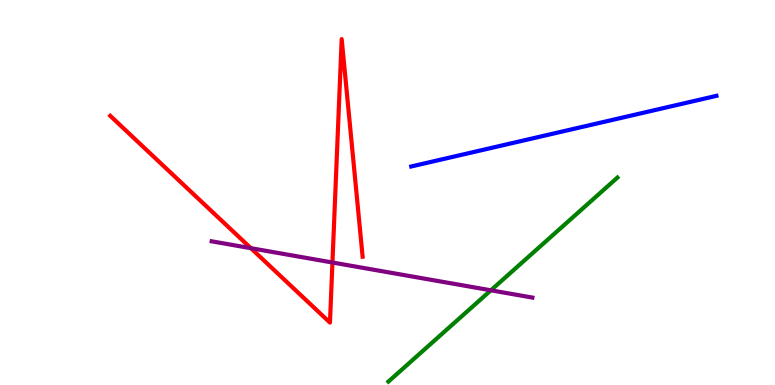[{'lines': ['blue', 'red'], 'intersections': []}, {'lines': ['green', 'red'], 'intersections': []}, {'lines': ['purple', 'red'], 'intersections': [{'x': 3.24, 'y': 3.55}, {'x': 4.29, 'y': 3.18}]}, {'lines': ['blue', 'green'], 'intersections': []}, {'lines': ['blue', 'purple'], 'intersections': []}, {'lines': ['green', 'purple'], 'intersections': [{'x': 6.33, 'y': 2.46}]}]